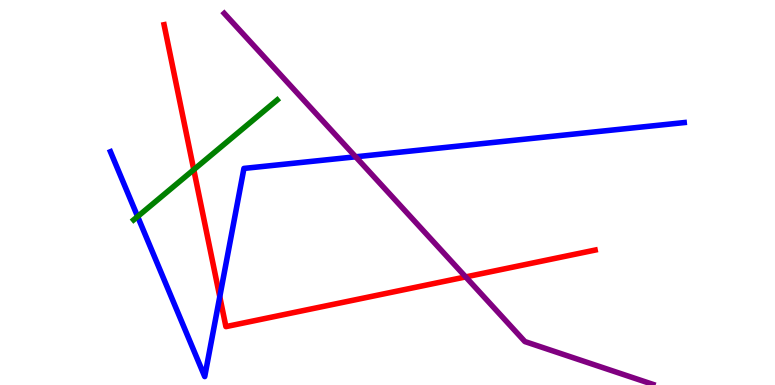[{'lines': ['blue', 'red'], 'intersections': [{'x': 2.84, 'y': 2.29}]}, {'lines': ['green', 'red'], 'intersections': [{'x': 2.5, 'y': 5.59}]}, {'lines': ['purple', 'red'], 'intersections': [{'x': 6.01, 'y': 2.81}]}, {'lines': ['blue', 'green'], 'intersections': [{'x': 1.78, 'y': 4.38}]}, {'lines': ['blue', 'purple'], 'intersections': [{'x': 4.59, 'y': 5.93}]}, {'lines': ['green', 'purple'], 'intersections': []}]